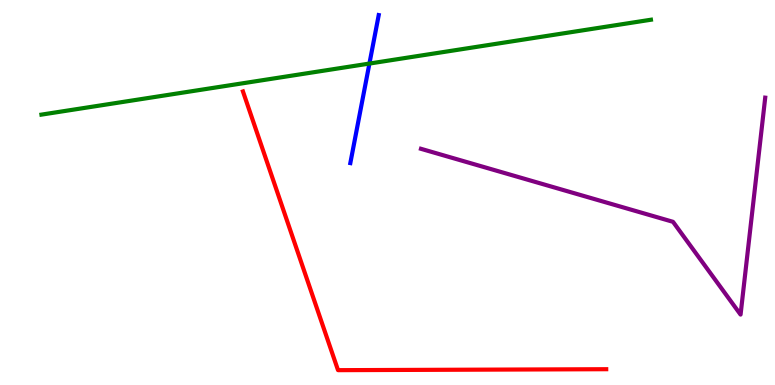[{'lines': ['blue', 'red'], 'intersections': []}, {'lines': ['green', 'red'], 'intersections': []}, {'lines': ['purple', 'red'], 'intersections': []}, {'lines': ['blue', 'green'], 'intersections': [{'x': 4.77, 'y': 8.35}]}, {'lines': ['blue', 'purple'], 'intersections': []}, {'lines': ['green', 'purple'], 'intersections': []}]